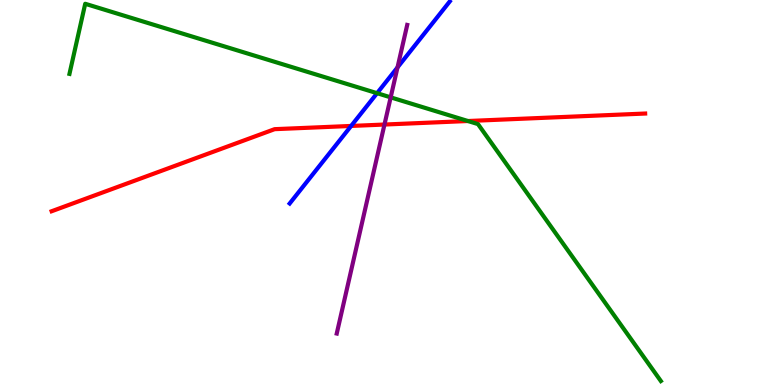[{'lines': ['blue', 'red'], 'intersections': [{'x': 4.53, 'y': 6.73}]}, {'lines': ['green', 'red'], 'intersections': [{'x': 6.04, 'y': 6.86}]}, {'lines': ['purple', 'red'], 'intersections': [{'x': 4.96, 'y': 6.77}]}, {'lines': ['blue', 'green'], 'intersections': [{'x': 4.87, 'y': 7.58}]}, {'lines': ['blue', 'purple'], 'intersections': [{'x': 5.13, 'y': 8.25}]}, {'lines': ['green', 'purple'], 'intersections': [{'x': 5.04, 'y': 7.47}]}]